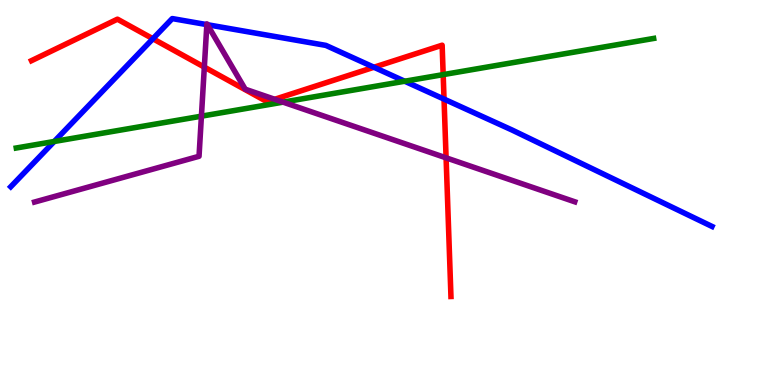[{'lines': ['blue', 'red'], 'intersections': [{'x': 1.97, 'y': 8.99}, {'x': 4.83, 'y': 8.25}, {'x': 5.73, 'y': 7.43}]}, {'lines': ['green', 'red'], 'intersections': [{'x': 5.72, 'y': 8.06}]}, {'lines': ['purple', 'red'], 'intersections': [{'x': 2.64, 'y': 8.26}, {'x': 3.55, 'y': 7.42}, {'x': 5.76, 'y': 5.9}]}, {'lines': ['blue', 'green'], 'intersections': [{'x': 0.7, 'y': 6.33}, {'x': 5.22, 'y': 7.89}]}, {'lines': ['blue', 'purple'], 'intersections': [{'x': 2.67, 'y': 9.36}, {'x': 2.68, 'y': 9.36}]}, {'lines': ['green', 'purple'], 'intersections': [{'x': 2.6, 'y': 6.98}, {'x': 3.65, 'y': 7.35}]}]